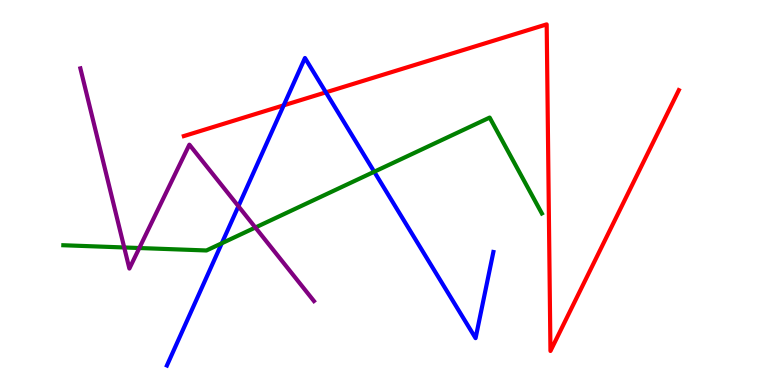[{'lines': ['blue', 'red'], 'intersections': [{'x': 3.66, 'y': 7.26}, {'x': 4.2, 'y': 7.6}]}, {'lines': ['green', 'red'], 'intersections': []}, {'lines': ['purple', 'red'], 'intersections': []}, {'lines': ['blue', 'green'], 'intersections': [{'x': 2.86, 'y': 3.68}, {'x': 4.83, 'y': 5.54}]}, {'lines': ['blue', 'purple'], 'intersections': [{'x': 3.08, 'y': 4.64}]}, {'lines': ['green', 'purple'], 'intersections': [{'x': 1.6, 'y': 3.57}, {'x': 1.8, 'y': 3.56}, {'x': 3.3, 'y': 4.09}]}]